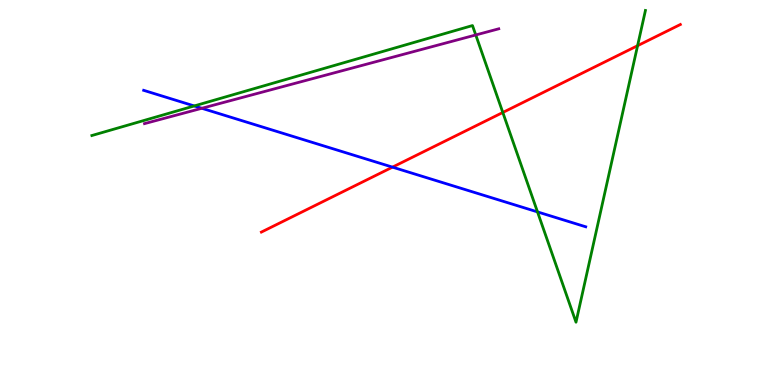[{'lines': ['blue', 'red'], 'intersections': [{'x': 5.06, 'y': 5.66}]}, {'lines': ['green', 'red'], 'intersections': [{'x': 6.49, 'y': 7.08}, {'x': 8.23, 'y': 8.81}]}, {'lines': ['purple', 'red'], 'intersections': []}, {'lines': ['blue', 'green'], 'intersections': [{'x': 2.51, 'y': 7.25}, {'x': 6.94, 'y': 4.5}]}, {'lines': ['blue', 'purple'], 'intersections': [{'x': 2.6, 'y': 7.19}]}, {'lines': ['green', 'purple'], 'intersections': [{'x': 6.14, 'y': 9.09}]}]